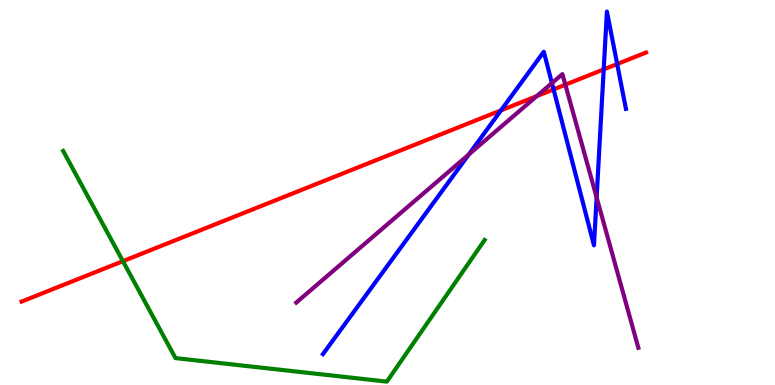[{'lines': ['blue', 'red'], 'intersections': [{'x': 6.46, 'y': 7.13}, {'x': 7.14, 'y': 7.68}, {'x': 7.79, 'y': 8.2}, {'x': 7.96, 'y': 8.34}]}, {'lines': ['green', 'red'], 'intersections': [{'x': 1.59, 'y': 3.22}]}, {'lines': ['purple', 'red'], 'intersections': [{'x': 6.93, 'y': 7.5}, {'x': 7.29, 'y': 7.8}]}, {'lines': ['blue', 'green'], 'intersections': []}, {'lines': ['blue', 'purple'], 'intersections': [{'x': 6.05, 'y': 5.99}, {'x': 7.12, 'y': 7.84}, {'x': 7.7, 'y': 4.87}]}, {'lines': ['green', 'purple'], 'intersections': []}]